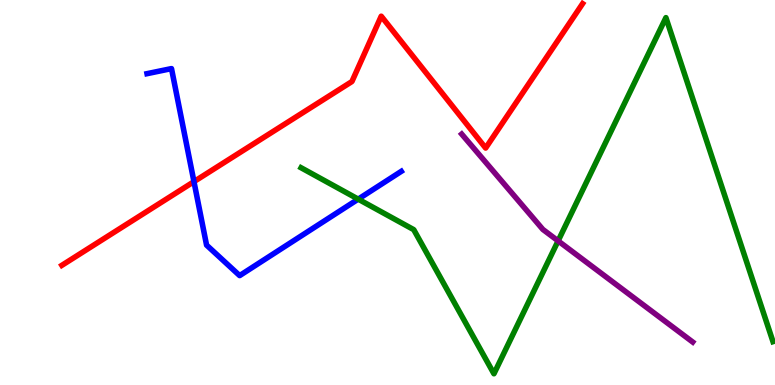[{'lines': ['blue', 'red'], 'intersections': [{'x': 2.5, 'y': 5.28}]}, {'lines': ['green', 'red'], 'intersections': []}, {'lines': ['purple', 'red'], 'intersections': []}, {'lines': ['blue', 'green'], 'intersections': [{'x': 4.62, 'y': 4.83}]}, {'lines': ['blue', 'purple'], 'intersections': []}, {'lines': ['green', 'purple'], 'intersections': [{'x': 7.2, 'y': 3.74}]}]